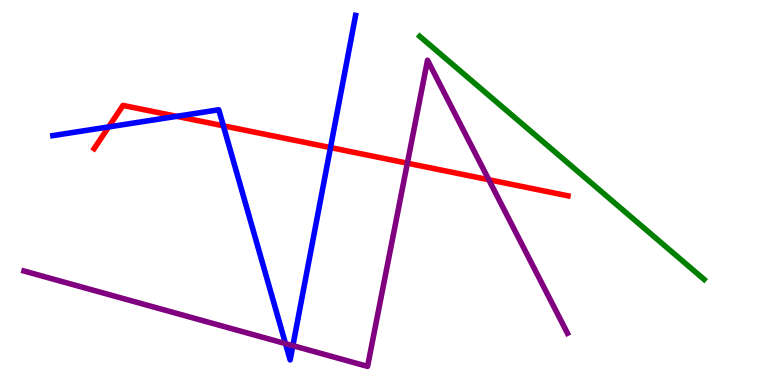[{'lines': ['blue', 'red'], 'intersections': [{'x': 1.4, 'y': 6.7}, {'x': 2.28, 'y': 6.98}, {'x': 2.88, 'y': 6.73}, {'x': 4.26, 'y': 6.17}]}, {'lines': ['green', 'red'], 'intersections': []}, {'lines': ['purple', 'red'], 'intersections': [{'x': 5.26, 'y': 5.76}, {'x': 6.31, 'y': 5.33}]}, {'lines': ['blue', 'green'], 'intersections': []}, {'lines': ['blue', 'purple'], 'intersections': [{'x': 3.68, 'y': 1.08}, {'x': 3.78, 'y': 1.02}]}, {'lines': ['green', 'purple'], 'intersections': []}]